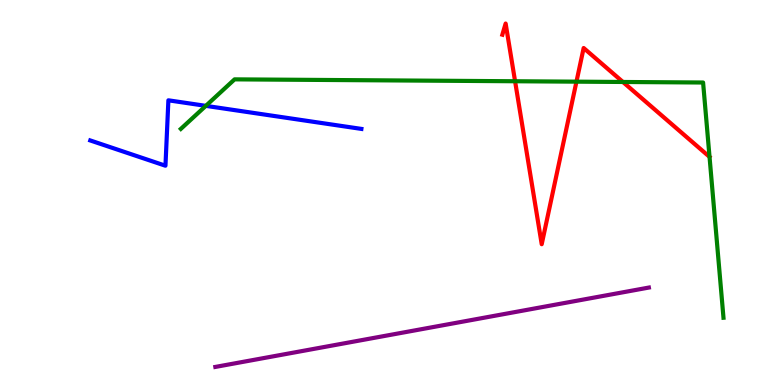[{'lines': ['blue', 'red'], 'intersections': []}, {'lines': ['green', 'red'], 'intersections': [{'x': 6.65, 'y': 7.89}, {'x': 7.44, 'y': 7.88}, {'x': 8.04, 'y': 7.87}]}, {'lines': ['purple', 'red'], 'intersections': []}, {'lines': ['blue', 'green'], 'intersections': [{'x': 2.66, 'y': 7.25}]}, {'lines': ['blue', 'purple'], 'intersections': []}, {'lines': ['green', 'purple'], 'intersections': []}]